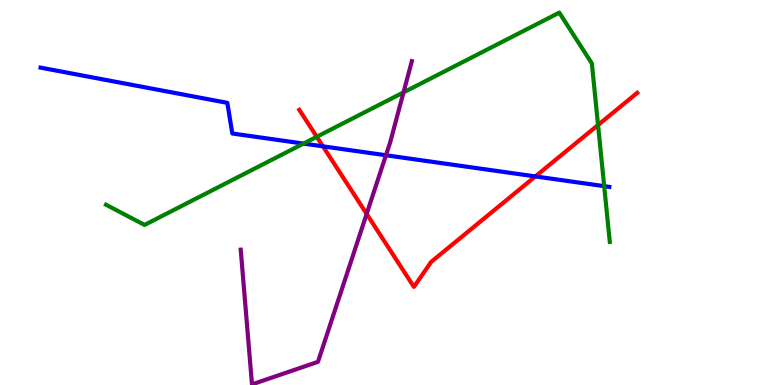[{'lines': ['blue', 'red'], 'intersections': [{'x': 4.17, 'y': 6.2}, {'x': 6.91, 'y': 5.42}]}, {'lines': ['green', 'red'], 'intersections': [{'x': 4.09, 'y': 6.45}, {'x': 7.72, 'y': 6.75}]}, {'lines': ['purple', 'red'], 'intersections': [{'x': 4.73, 'y': 4.44}]}, {'lines': ['blue', 'green'], 'intersections': [{'x': 3.92, 'y': 6.27}, {'x': 7.8, 'y': 5.16}]}, {'lines': ['blue', 'purple'], 'intersections': [{'x': 4.98, 'y': 5.97}]}, {'lines': ['green', 'purple'], 'intersections': [{'x': 5.21, 'y': 7.6}]}]